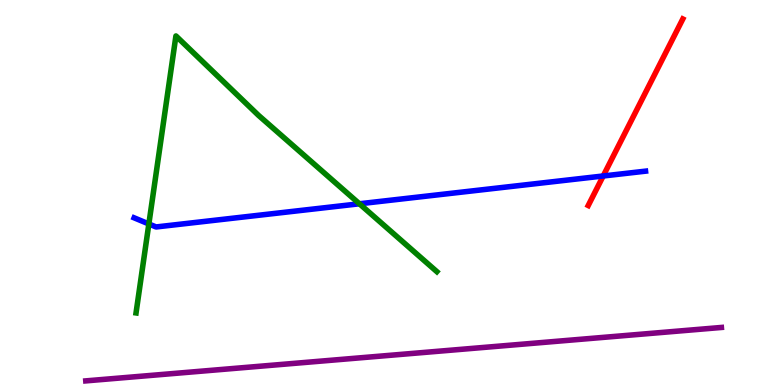[{'lines': ['blue', 'red'], 'intersections': [{'x': 7.78, 'y': 5.43}]}, {'lines': ['green', 'red'], 'intersections': []}, {'lines': ['purple', 'red'], 'intersections': []}, {'lines': ['blue', 'green'], 'intersections': [{'x': 1.92, 'y': 4.18}, {'x': 4.64, 'y': 4.71}]}, {'lines': ['blue', 'purple'], 'intersections': []}, {'lines': ['green', 'purple'], 'intersections': []}]